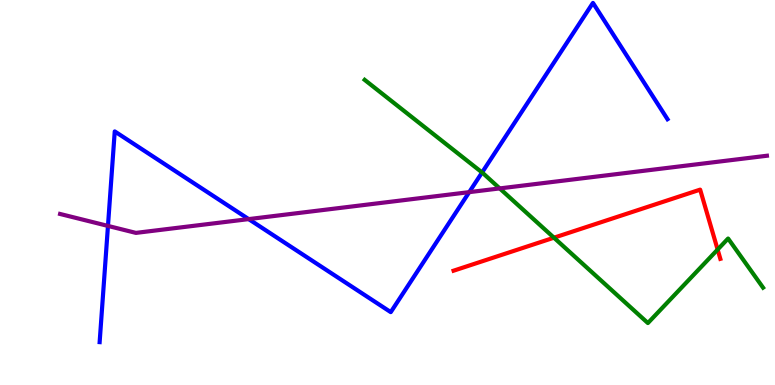[{'lines': ['blue', 'red'], 'intersections': []}, {'lines': ['green', 'red'], 'intersections': [{'x': 7.15, 'y': 3.83}, {'x': 9.26, 'y': 3.52}]}, {'lines': ['purple', 'red'], 'intersections': []}, {'lines': ['blue', 'green'], 'intersections': [{'x': 6.22, 'y': 5.52}]}, {'lines': ['blue', 'purple'], 'intersections': [{'x': 1.39, 'y': 4.13}, {'x': 3.21, 'y': 4.31}, {'x': 6.05, 'y': 5.01}]}, {'lines': ['green', 'purple'], 'intersections': [{'x': 6.45, 'y': 5.11}]}]